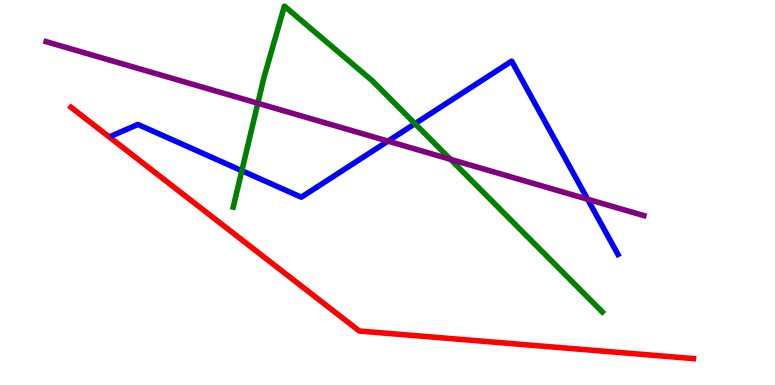[{'lines': ['blue', 'red'], 'intersections': []}, {'lines': ['green', 'red'], 'intersections': []}, {'lines': ['purple', 'red'], 'intersections': []}, {'lines': ['blue', 'green'], 'intersections': [{'x': 3.12, 'y': 5.57}, {'x': 5.35, 'y': 6.79}]}, {'lines': ['blue', 'purple'], 'intersections': [{'x': 5.01, 'y': 6.33}, {'x': 7.58, 'y': 4.83}]}, {'lines': ['green', 'purple'], 'intersections': [{'x': 3.33, 'y': 7.32}, {'x': 5.81, 'y': 5.86}]}]